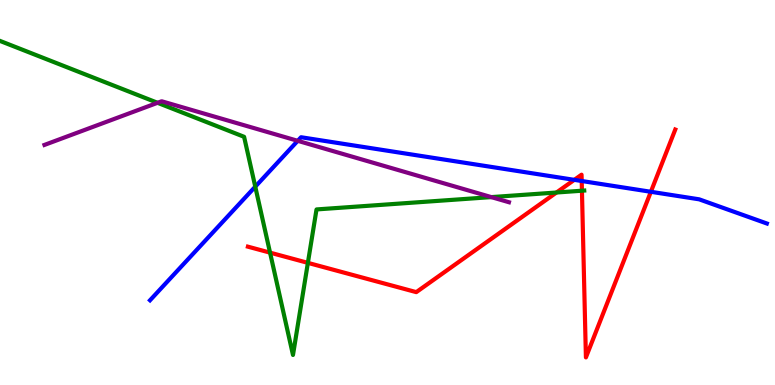[{'lines': ['blue', 'red'], 'intersections': [{'x': 7.41, 'y': 5.33}, {'x': 7.51, 'y': 5.3}, {'x': 8.4, 'y': 5.02}]}, {'lines': ['green', 'red'], 'intersections': [{'x': 3.48, 'y': 3.44}, {'x': 3.97, 'y': 3.17}, {'x': 7.18, 'y': 5.0}, {'x': 7.51, 'y': 5.05}]}, {'lines': ['purple', 'red'], 'intersections': []}, {'lines': ['blue', 'green'], 'intersections': [{'x': 3.29, 'y': 5.15}]}, {'lines': ['blue', 'purple'], 'intersections': [{'x': 3.84, 'y': 6.34}]}, {'lines': ['green', 'purple'], 'intersections': [{'x': 2.03, 'y': 7.33}, {'x': 6.34, 'y': 4.88}]}]